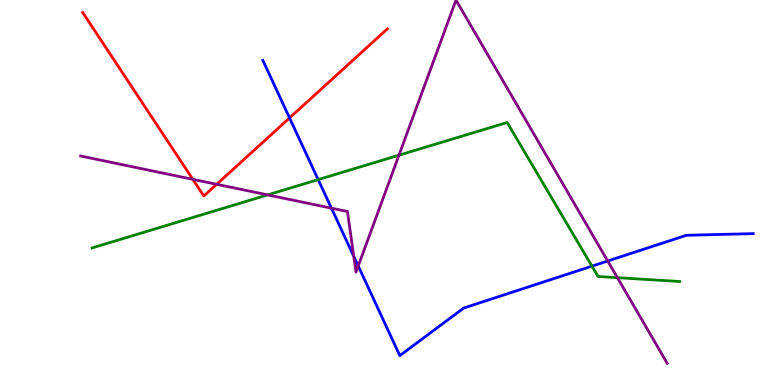[{'lines': ['blue', 'red'], 'intersections': [{'x': 3.74, 'y': 6.94}]}, {'lines': ['green', 'red'], 'intersections': []}, {'lines': ['purple', 'red'], 'intersections': [{'x': 2.49, 'y': 5.34}, {'x': 2.8, 'y': 5.21}]}, {'lines': ['blue', 'green'], 'intersections': [{'x': 4.11, 'y': 5.33}, {'x': 7.64, 'y': 3.09}]}, {'lines': ['blue', 'purple'], 'intersections': [{'x': 4.28, 'y': 4.59}, {'x': 4.56, 'y': 3.34}, {'x': 4.62, 'y': 3.09}, {'x': 7.84, 'y': 3.22}]}, {'lines': ['green', 'purple'], 'intersections': [{'x': 3.45, 'y': 4.94}, {'x': 5.15, 'y': 5.97}, {'x': 7.97, 'y': 2.79}]}]